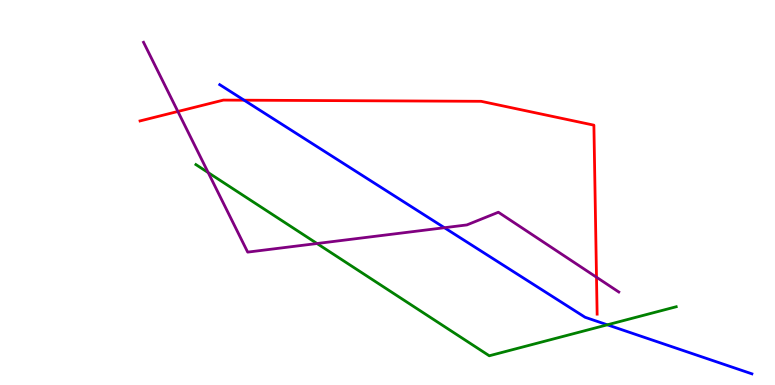[{'lines': ['blue', 'red'], 'intersections': [{'x': 3.15, 'y': 7.4}]}, {'lines': ['green', 'red'], 'intersections': []}, {'lines': ['purple', 'red'], 'intersections': [{'x': 2.3, 'y': 7.1}, {'x': 7.7, 'y': 2.8}]}, {'lines': ['blue', 'green'], 'intersections': [{'x': 7.84, 'y': 1.56}]}, {'lines': ['blue', 'purple'], 'intersections': [{'x': 5.73, 'y': 4.09}]}, {'lines': ['green', 'purple'], 'intersections': [{'x': 2.69, 'y': 5.52}, {'x': 4.09, 'y': 3.67}]}]